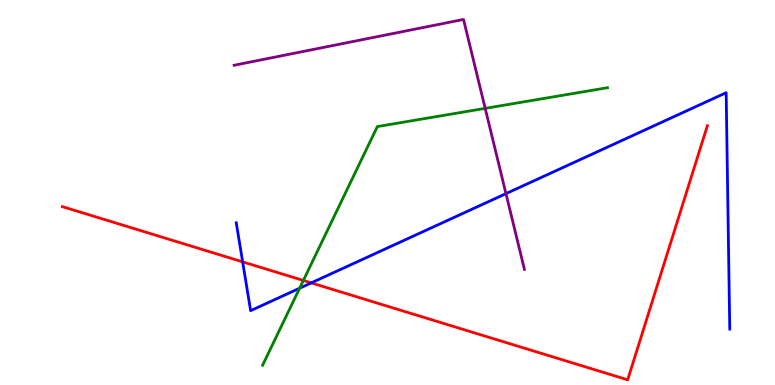[{'lines': ['blue', 'red'], 'intersections': [{'x': 3.13, 'y': 3.2}, {'x': 4.02, 'y': 2.65}]}, {'lines': ['green', 'red'], 'intersections': [{'x': 3.91, 'y': 2.72}]}, {'lines': ['purple', 'red'], 'intersections': []}, {'lines': ['blue', 'green'], 'intersections': [{'x': 3.87, 'y': 2.51}]}, {'lines': ['blue', 'purple'], 'intersections': [{'x': 6.53, 'y': 4.97}]}, {'lines': ['green', 'purple'], 'intersections': [{'x': 6.26, 'y': 7.19}]}]